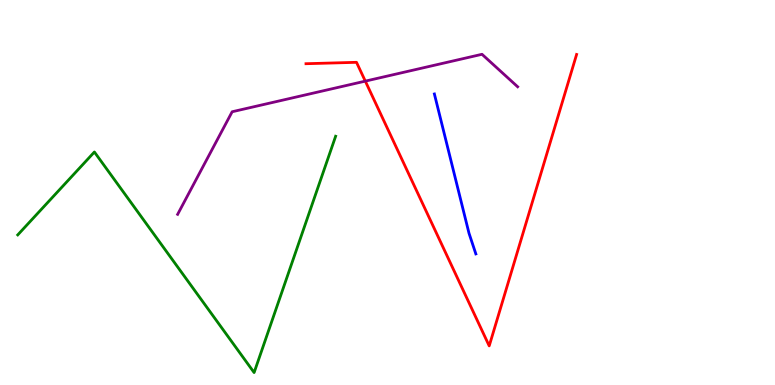[{'lines': ['blue', 'red'], 'intersections': []}, {'lines': ['green', 'red'], 'intersections': []}, {'lines': ['purple', 'red'], 'intersections': [{'x': 4.71, 'y': 7.89}]}, {'lines': ['blue', 'green'], 'intersections': []}, {'lines': ['blue', 'purple'], 'intersections': []}, {'lines': ['green', 'purple'], 'intersections': []}]